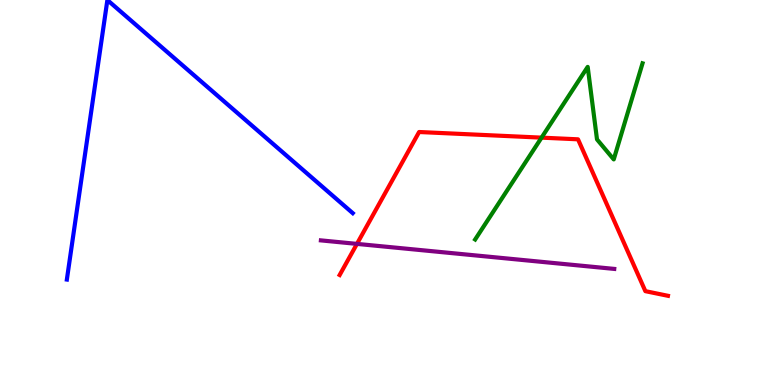[{'lines': ['blue', 'red'], 'intersections': []}, {'lines': ['green', 'red'], 'intersections': [{'x': 6.99, 'y': 6.42}]}, {'lines': ['purple', 'red'], 'intersections': [{'x': 4.61, 'y': 3.67}]}, {'lines': ['blue', 'green'], 'intersections': []}, {'lines': ['blue', 'purple'], 'intersections': []}, {'lines': ['green', 'purple'], 'intersections': []}]